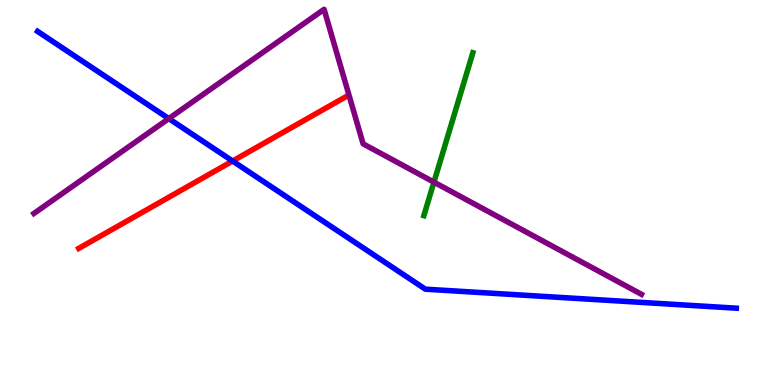[{'lines': ['blue', 'red'], 'intersections': [{'x': 3.0, 'y': 5.82}]}, {'lines': ['green', 'red'], 'intersections': []}, {'lines': ['purple', 'red'], 'intersections': []}, {'lines': ['blue', 'green'], 'intersections': []}, {'lines': ['blue', 'purple'], 'intersections': [{'x': 2.18, 'y': 6.92}]}, {'lines': ['green', 'purple'], 'intersections': [{'x': 5.6, 'y': 5.27}]}]